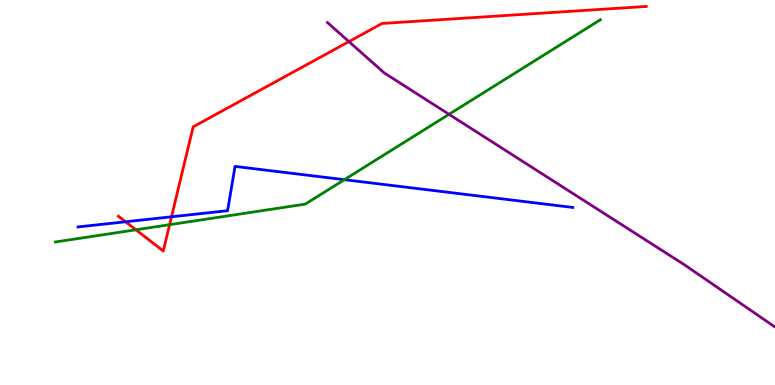[{'lines': ['blue', 'red'], 'intersections': [{'x': 1.62, 'y': 4.24}, {'x': 2.21, 'y': 4.37}]}, {'lines': ['green', 'red'], 'intersections': [{'x': 1.75, 'y': 4.03}, {'x': 2.19, 'y': 4.16}]}, {'lines': ['purple', 'red'], 'intersections': [{'x': 4.5, 'y': 8.92}]}, {'lines': ['blue', 'green'], 'intersections': [{'x': 4.44, 'y': 5.33}]}, {'lines': ['blue', 'purple'], 'intersections': []}, {'lines': ['green', 'purple'], 'intersections': [{'x': 5.79, 'y': 7.03}]}]